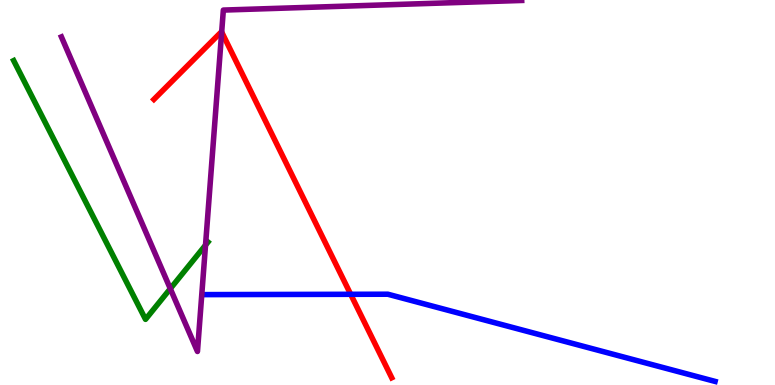[{'lines': ['blue', 'red'], 'intersections': [{'x': 4.52, 'y': 2.36}]}, {'lines': ['green', 'red'], 'intersections': []}, {'lines': ['purple', 'red'], 'intersections': [{'x': 2.86, 'y': 9.17}]}, {'lines': ['blue', 'green'], 'intersections': []}, {'lines': ['blue', 'purple'], 'intersections': []}, {'lines': ['green', 'purple'], 'intersections': [{'x': 2.2, 'y': 2.5}, {'x': 2.65, 'y': 3.63}]}]